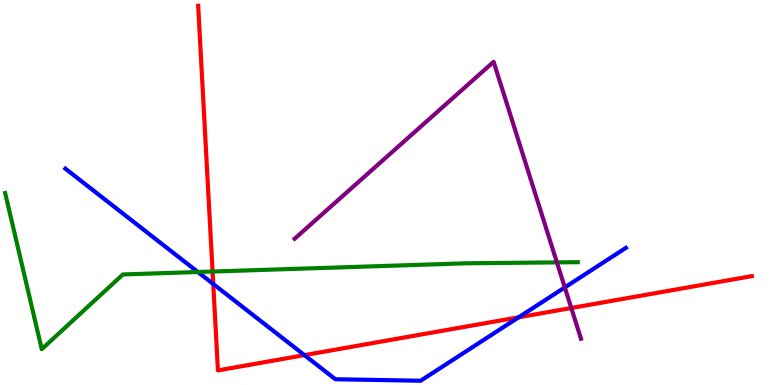[{'lines': ['blue', 'red'], 'intersections': [{'x': 2.75, 'y': 2.62}, {'x': 3.93, 'y': 0.776}, {'x': 6.69, 'y': 1.76}]}, {'lines': ['green', 'red'], 'intersections': [{'x': 2.74, 'y': 2.95}]}, {'lines': ['purple', 'red'], 'intersections': [{'x': 7.37, 'y': 2.0}]}, {'lines': ['blue', 'green'], 'intersections': [{'x': 2.55, 'y': 2.93}]}, {'lines': ['blue', 'purple'], 'intersections': [{'x': 7.29, 'y': 2.53}]}, {'lines': ['green', 'purple'], 'intersections': [{'x': 7.19, 'y': 3.18}]}]